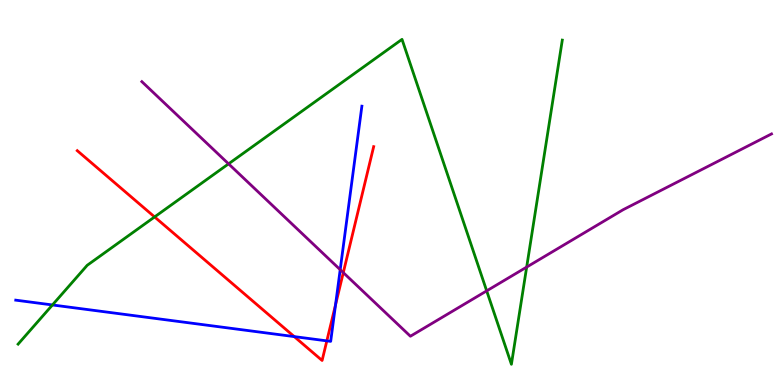[{'lines': ['blue', 'red'], 'intersections': [{'x': 3.8, 'y': 1.26}, {'x': 4.22, 'y': 1.15}, {'x': 4.33, 'y': 2.08}]}, {'lines': ['green', 'red'], 'intersections': [{'x': 1.99, 'y': 4.37}]}, {'lines': ['purple', 'red'], 'intersections': [{'x': 4.43, 'y': 2.92}]}, {'lines': ['blue', 'green'], 'intersections': [{'x': 0.677, 'y': 2.08}]}, {'lines': ['blue', 'purple'], 'intersections': [{'x': 4.39, 'y': 3.0}]}, {'lines': ['green', 'purple'], 'intersections': [{'x': 2.95, 'y': 5.74}, {'x': 6.28, 'y': 2.45}, {'x': 6.8, 'y': 3.06}]}]